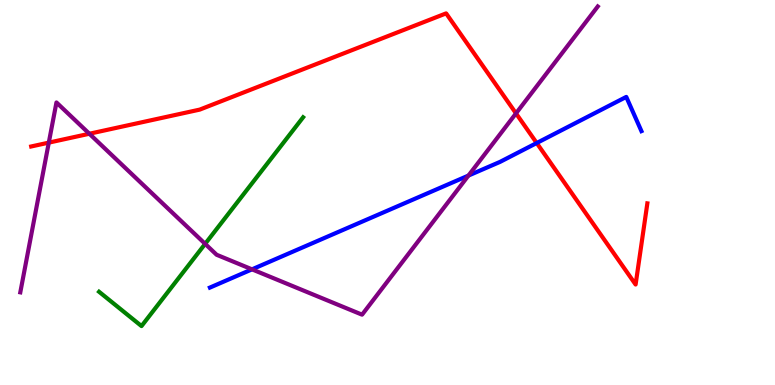[{'lines': ['blue', 'red'], 'intersections': [{'x': 6.93, 'y': 6.29}]}, {'lines': ['green', 'red'], 'intersections': []}, {'lines': ['purple', 'red'], 'intersections': [{'x': 0.63, 'y': 6.3}, {'x': 1.15, 'y': 6.53}, {'x': 6.66, 'y': 7.06}]}, {'lines': ['blue', 'green'], 'intersections': []}, {'lines': ['blue', 'purple'], 'intersections': [{'x': 3.25, 'y': 3.0}, {'x': 6.04, 'y': 5.44}]}, {'lines': ['green', 'purple'], 'intersections': [{'x': 2.65, 'y': 3.67}]}]